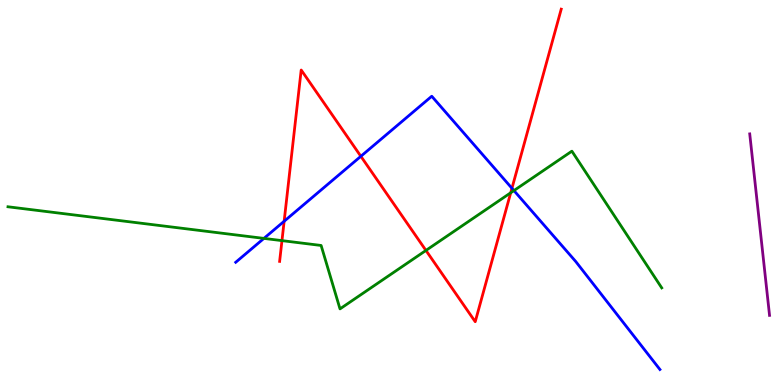[{'lines': ['blue', 'red'], 'intersections': [{'x': 3.67, 'y': 4.25}, {'x': 4.66, 'y': 5.94}, {'x': 6.61, 'y': 5.11}]}, {'lines': ['green', 'red'], 'intersections': [{'x': 3.64, 'y': 3.75}, {'x': 5.5, 'y': 3.5}, {'x': 6.59, 'y': 4.99}]}, {'lines': ['purple', 'red'], 'intersections': []}, {'lines': ['blue', 'green'], 'intersections': [{'x': 3.41, 'y': 3.81}, {'x': 6.63, 'y': 5.05}]}, {'lines': ['blue', 'purple'], 'intersections': []}, {'lines': ['green', 'purple'], 'intersections': []}]